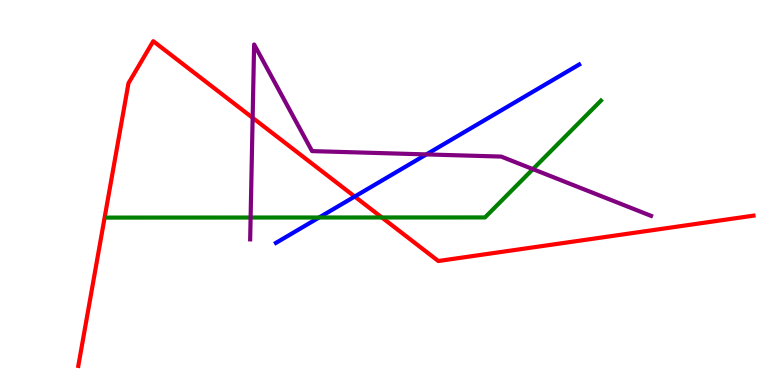[{'lines': ['blue', 'red'], 'intersections': [{'x': 4.58, 'y': 4.89}]}, {'lines': ['green', 'red'], 'intersections': [{'x': 4.93, 'y': 4.35}]}, {'lines': ['purple', 'red'], 'intersections': [{'x': 3.26, 'y': 6.94}]}, {'lines': ['blue', 'green'], 'intersections': [{'x': 4.12, 'y': 4.35}]}, {'lines': ['blue', 'purple'], 'intersections': [{'x': 5.5, 'y': 5.99}]}, {'lines': ['green', 'purple'], 'intersections': [{'x': 3.23, 'y': 4.35}, {'x': 6.88, 'y': 5.61}]}]